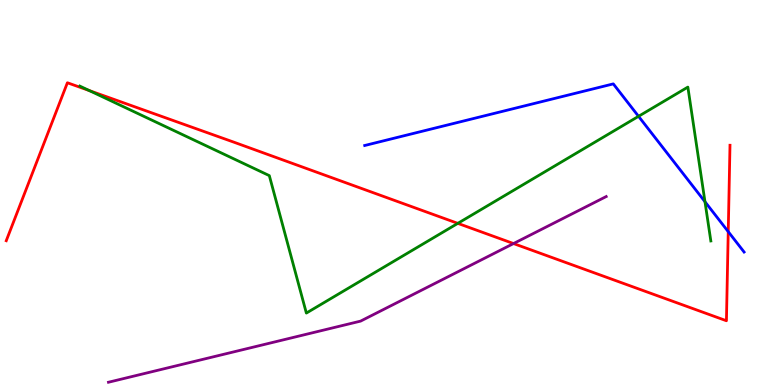[{'lines': ['blue', 'red'], 'intersections': [{'x': 9.4, 'y': 3.98}]}, {'lines': ['green', 'red'], 'intersections': [{'x': 1.15, 'y': 7.65}, {'x': 5.91, 'y': 4.2}]}, {'lines': ['purple', 'red'], 'intersections': [{'x': 6.63, 'y': 3.67}]}, {'lines': ['blue', 'green'], 'intersections': [{'x': 8.24, 'y': 6.98}, {'x': 9.1, 'y': 4.76}]}, {'lines': ['blue', 'purple'], 'intersections': []}, {'lines': ['green', 'purple'], 'intersections': []}]